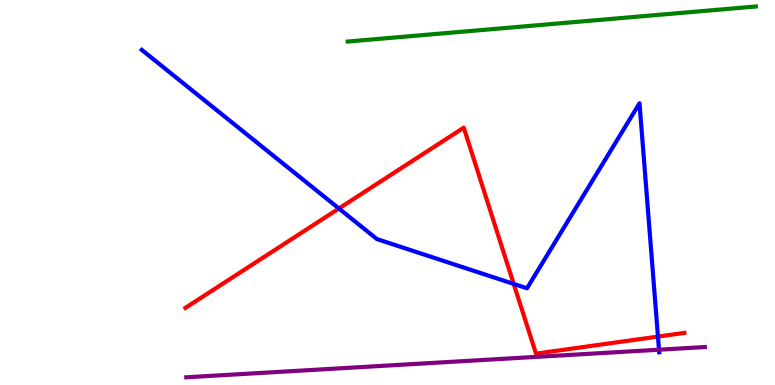[{'lines': ['blue', 'red'], 'intersections': [{'x': 4.37, 'y': 4.58}, {'x': 6.63, 'y': 2.63}, {'x': 8.49, 'y': 1.26}]}, {'lines': ['green', 'red'], 'intersections': []}, {'lines': ['purple', 'red'], 'intersections': []}, {'lines': ['blue', 'green'], 'intersections': []}, {'lines': ['blue', 'purple'], 'intersections': [{'x': 8.5, 'y': 0.917}]}, {'lines': ['green', 'purple'], 'intersections': []}]